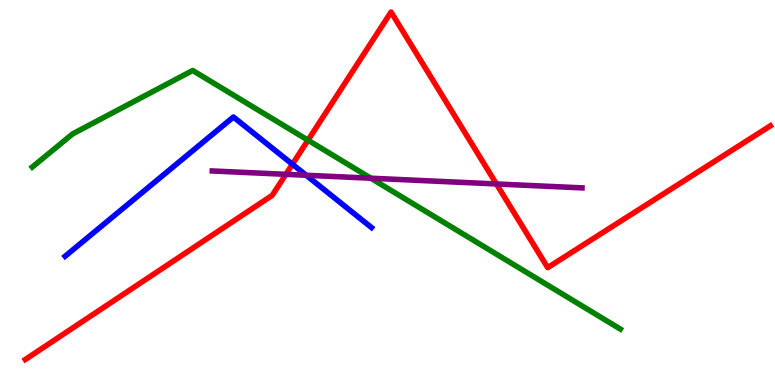[{'lines': ['blue', 'red'], 'intersections': [{'x': 3.77, 'y': 5.73}]}, {'lines': ['green', 'red'], 'intersections': [{'x': 3.97, 'y': 6.36}]}, {'lines': ['purple', 'red'], 'intersections': [{'x': 3.69, 'y': 5.47}, {'x': 6.41, 'y': 5.22}]}, {'lines': ['blue', 'green'], 'intersections': []}, {'lines': ['blue', 'purple'], 'intersections': [{'x': 3.95, 'y': 5.45}]}, {'lines': ['green', 'purple'], 'intersections': [{'x': 4.79, 'y': 5.37}]}]